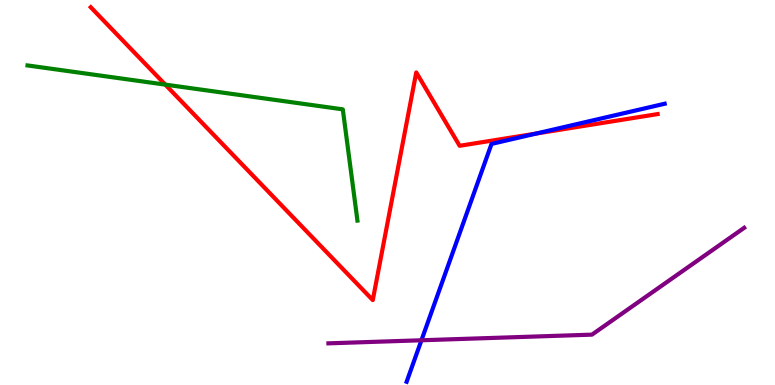[{'lines': ['blue', 'red'], 'intersections': [{'x': 6.92, 'y': 6.53}]}, {'lines': ['green', 'red'], 'intersections': [{'x': 2.13, 'y': 7.8}]}, {'lines': ['purple', 'red'], 'intersections': []}, {'lines': ['blue', 'green'], 'intersections': []}, {'lines': ['blue', 'purple'], 'intersections': [{'x': 5.44, 'y': 1.16}]}, {'lines': ['green', 'purple'], 'intersections': []}]